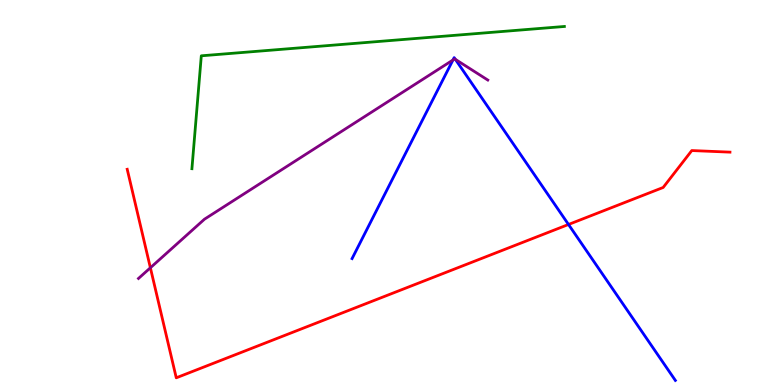[{'lines': ['blue', 'red'], 'intersections': [{'x': 7.34, 'y': 4.17}]}, {'lines': ['green', 'red'], 'intersections': []}, {'lines': ['purple', 'red'], 'intersections': [{'x': 1.94, 'y': 3.04}]}, {'lines': ['blue', 'green'], 'intersections': []}, {'lines': ['blue', 'purple'], 'intersections': [{'x': 5.84, 'y': 8.44}, {'x': 5.88, 'y': 8.46}]}, {'lines': ['green', 'purple'], 'intersections': []}]